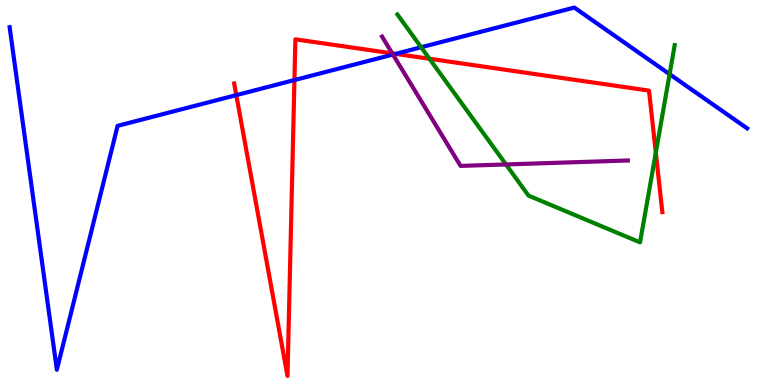[{'lines': ['blue', 'red'], 'intersections': [{'x': 3.05, 'y': 7.53}, {'x': 3.8, 'y': 7.92}, {'x': 5.1, 'y': 8.6}]}, {'lines': ['green', 'red'], 'intersections': [{'x': 5.54, 'y': 8.47}, {'x': 8.46, 'y': 6.04}]}, {'lines': ['purple', 'red'], 'intersections': [{'x': 5.06, 'y': 8.61}]}, {'lines': ['blue', 'green'], 'intersections': [{'x': 5.43, 'y': 8.77}, {'x': 8.64, 'y': 8.07}]}, {'lines': ['blue', 'purple'], 'intersections': [{'x': 5.07, 'y': 8.58}]}, {'lines': ['green', 'purple'], 'intersections': [{'x': 6.53, 'y': 5.73}]}]